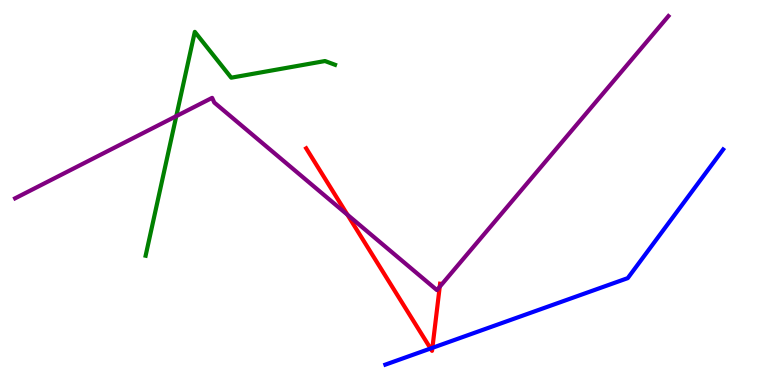[{'lines': ['blue', 'red'], 'intersections': [{'x': 5.56, 'y': 0.948}, {'x': 5.58, 'y': 0.965}]}, {'lines': ['green', 'red'], 'intersections': []}, {'lines': ['purple', 'red'], 'intersections': [{'x': 4.48, 'y': 4.42}, {'x': 5.67, 'y': 2.55}]}, {'lines': ['blue', 'green'], 'intersections': []}, {'lines': ['blue', 'purple'], 'intersections': []}, {'lines': ['green', 'purple'], 'intersections': [{'x': 2.27, 'y': 6.98}]}]